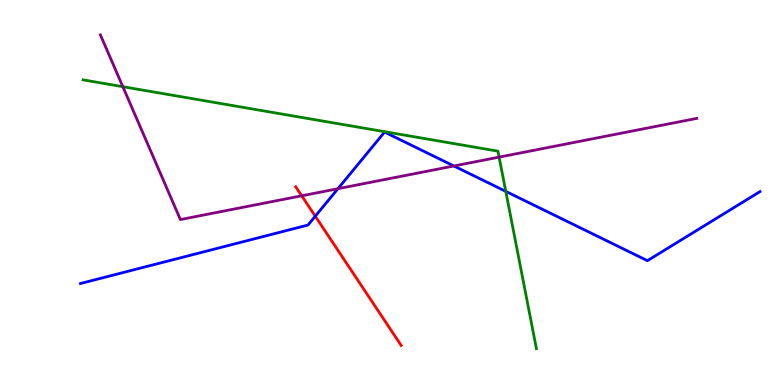[{'lines': ['blue', 'red'], 'intersections': [{'x': 4.07, 'y': 4.38}]}, {'lines': ['green', 'red'], 'intersections': []}, {'lines': ['purple', 'red'], 'intersections': [{'x': 3.89, 'y': 4.91}]}, {'lines': ['blue', 'green'], 'intersections': [{'x': 6.53, 'y': 5.03}]}, {'lines': ['blue', 'purple'], 'intersections': [{'x': 4.36, 'y': 5.1}, {'x': 5.86, 'y': 5.69}]}, {'lines': ['green', 'purple'], 'intersections': [{'x': 1.59, 'y': 7.75}, {'x': 6.44, 'y': 5.92}]}]